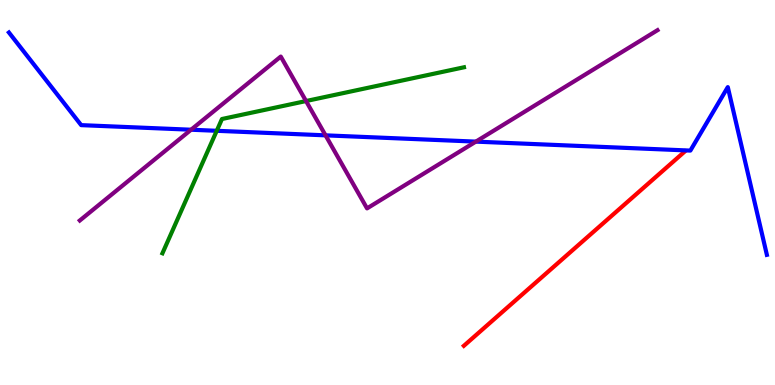[{'lines': ['blue', 'red'], 'intersections': []}, {'lines': ['green', 'red'], 'intersections': []}, {'lines': ['purple', 'red'], 'intersections': []}, {'lines': ['blue', 'green'], 'intersections': [{'x': 2.8, 'y': 6.6}]}, {'lines': ['blue', 'purple'], 'intersections': [{'x': 2.47, 'y': 6.63}, {'x': 4.2, 'y': 6.48}, {'x': 6.14, 'y': 6.32}]}, {'lines': ['green', 'purple'], 'intersections': [{'x': 3.95, 'y': 7.38}]}]